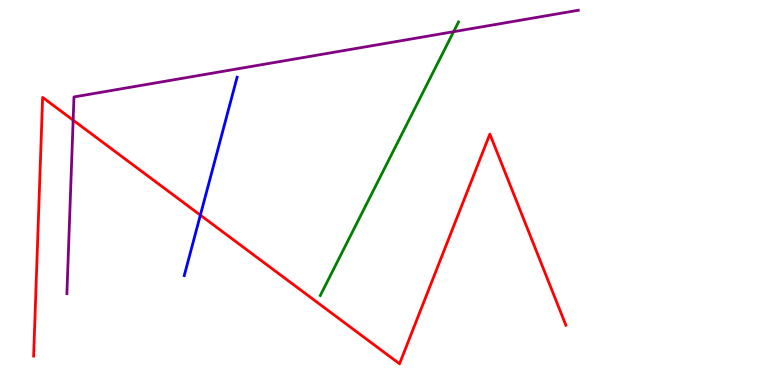[{'lines': ['blue', 'red'], 'intersections': [{'x': 2.59, 'y': 4.41}]}, {'lines': ['green', 'red'], 'intersections': []}, {'lines': ['purple', 'red'], 'intersections': [{'x': 0.944, 'y': 6.88}]}, {'lines': ['blue', 'green'], 'intersections': []}, {'lines': ['blue', 'purple'], 'intersections': []}, {'lines': ['green', 'purple'], 'intersections': [{'x': 5.85, 'y': 9.18}]}]